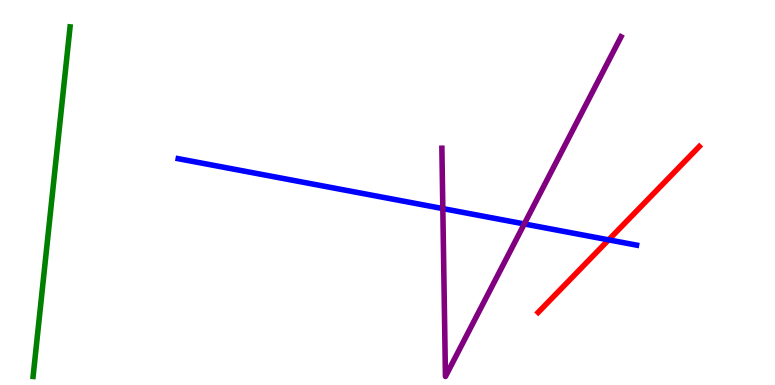[{'lines': ['blue', 'red'], 'intersections': [{'x': 7.85, 'y': 3.77}]}, {'lines': ['green', 'red'], 'intersections': []}, {'lines': ['purple', 'red'], 'intersections': []}, {'lines': ['blue', 'green'], 'intersections': []}, {'lines': ['blue', 'purple'], 'intersections': [{'x': 5.71, 'y': 4.58}, {'x': 6.76, 'y': 4.18}]}, {'lines': ['green', 'purple'], 'intersections': []}]